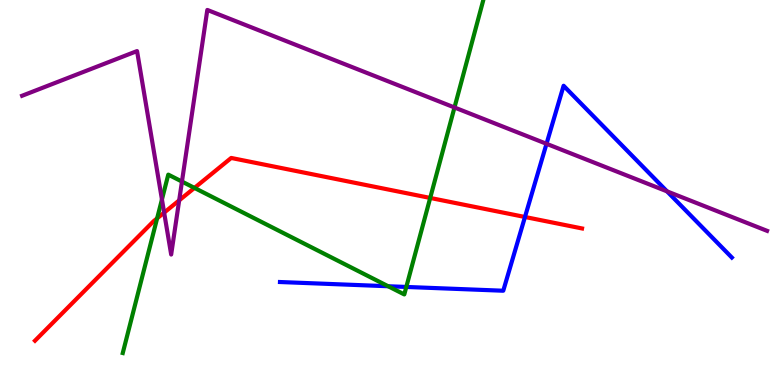[{'lines': ['blue', 'red'], 'intersections': [{'x': 6.77, 'y': 4.36}]}, {'lines': ['green', 'red'], 'intersections': [{'x': 2.03, 'y': 4.33}, {'x': 2.51, 'y': 5.12}, {'x': 5.55, 'y': 4.86}]}, {'lines': ['purple', 'red'], 'intersections': [{'x': 2.12, 'y': 4.48}, {'x': 2.31, 'y': 4.8}]}, {'lines': ['blue', 'green'], 'intersections': [{'x': 5.01, 'y': 2.57}, {'x': 5.24, 'y': 2.55}]}, {'lines': ['blue', 'purple'], 'intersections': [{'x': 7.05, 'y': 6.26}, {'x': 8.61, 'y': 5.03}]}, {'lines': ['green', 'purple'], 'intersections': [{'x': 2.09, 'y': 4.82}, {'x': 2.35, 'y': 5.28}, {'x': 5.86, 'y': 7.21}]}]